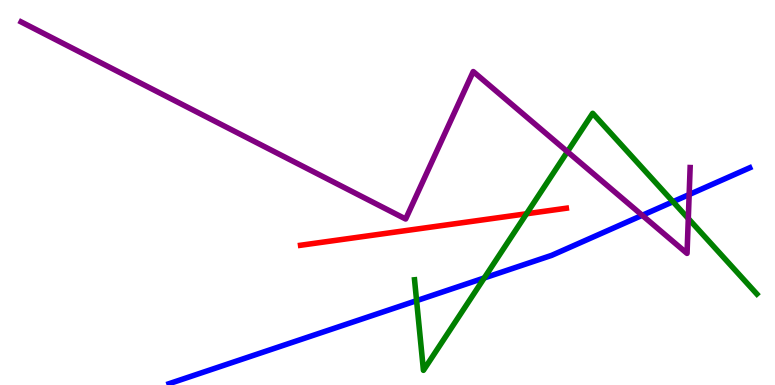[{'lines': ['blue', 'red'], 'intersections': []}, {'lines': ['green', 'red'], 'intersections': [{'x': 6.79, 'y': 4.45}]}, {'lines': ['purple', 'red'], 'intersections': []}, {'lines': ['blue', 'green'], 'intersections': [{'x': 5.38, 'y': 2.19}, {'x': 6.25, 'y': 2.78}, {'x': 8.68, 'y': 4.76}]}, {'lines': ['blue', 'purple'], 'intersections': [{'x': 8.29, 'y': 4.41}, {'x': 8.89, 'y': 4.95}]}, {'lines': ['green', 'purple'], 'intersections': [{'x': 7.32, 'y': 6.06}, {'x': 8.88, 'y': 4.32}]}]